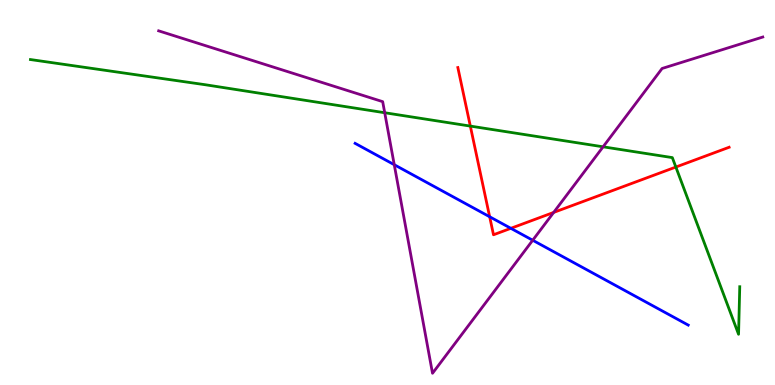[{'lines': ['blue', 'red'], 'intersections': [{'x': 6.32, 'y': 4.37}, {'x': 6.59, 'y': 4.07}]}, {'lines': ['green', 'red'], 'intersections': [{'x': 6.07, 'y': 6.72}, {'x': 8.72, 'y': 5.66}]}, {'lines': ['purple', 'red'], 'intersections': [{'x': 7.14, 'y': 4.48}]}, {'lines': ['blue', 'green'], 'intersections': []}, {'lines': ['blue', 'purple'], 'intersections': [{'x': 5.09, 'y': 5.72}, {'x': 6.87, 'y': 3.76}]}, {'lines': ['green', 'purple'], 'intersections': [{'x': 4.96, 'y': 7.07}, {'x': 7.78, 'y': 6.19}]}]